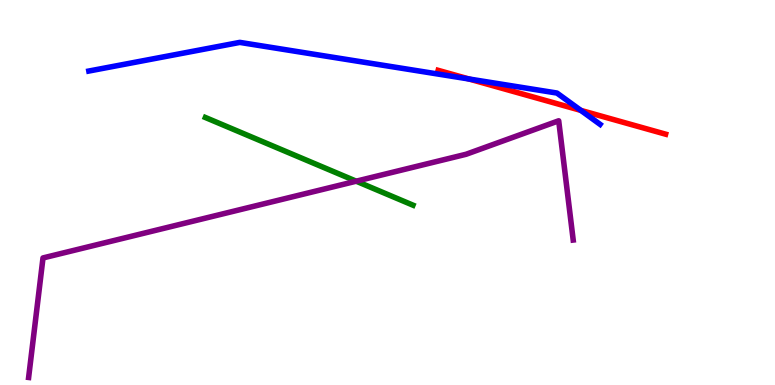[{'lines': ['blue', 'red'], 'intersections': [{'x': 6.05, 'y': 7.95}, {'x': 7.49, 'y': 7.13}]}, {'lines': ['green', 'red'], 'intersections': []}, {'lines': ['purple', 'red'], 'intersections': []}, {'lines': ['blue', 'green'], 'intersections': []}, {'lines': ['blue', 'purple'], 'intersections': []}, {'lines': ['green', 'purple'], 'intersections': [{'x': 4.6, 'y': 5.29}]}]